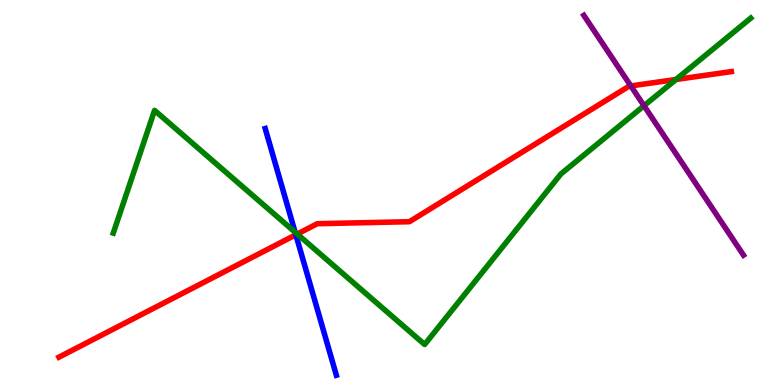[{'lines': ['blue', 'red'], 'intersections': [{'x': 3.82, 'y': 3.9}]}, {'lines': ['green', 'red'], 'intersections': [{'x': 3.84, 'y': 3.92}, {'x': 8.72, 'y': 7.94}]}, {'lines': ['purple', 'red'], 'intersections': [{'x': 8.14, 'y': 7.77}]}, {'lines': ['blue', 'green'], 'intersections': [{'x': 3.81, 'y': 3.97}]}, {'lines': ['blue', 'purple'], 'intersections': []}, {'lines': ['green', 'purple'], 'intersections': [{'x': 8.31, 'y': 7.25}]}]